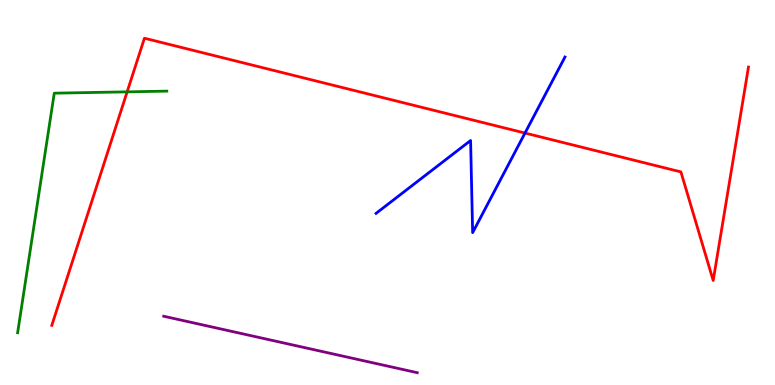[{'lines': ['blue', 'red'], 'intersections': [{'x': 6.77, 'y': 6.54}]}, {'lines': ['green', 'red'], 'intersections': [{'x': 1.64, 'y': 7.61}]}, {'lines': ['purple', 'red'], 'intersections': []}, {'lines': ['blue', 'green'], 'intersections': []}, {'lines': ['blue', 'purple'], 'intersections': []}, {'lines': ['green', 'purple'], 'intersections': []}]